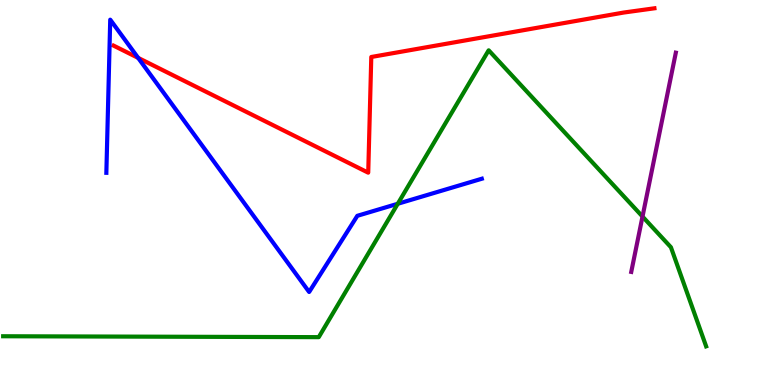[{'lines': ['blue', 'red'], 'intersections': [{'x': 1.78, 'y': 8.5}]}, {'lines': ['green', 'red'], 'intersections': []}, {'lines': ['purple', 'red'], 'intersections': []}, {'lines': ['blue', 'green'], 'intersections': [{'x': 5.13, 'y': 4.71}]}, {'lines': ['blue', 'purple'], 'intersections': []}, {'lines': ['green', 'purple'], 'intersections': [{'x': 8.29, 'y': 4.38}]}]